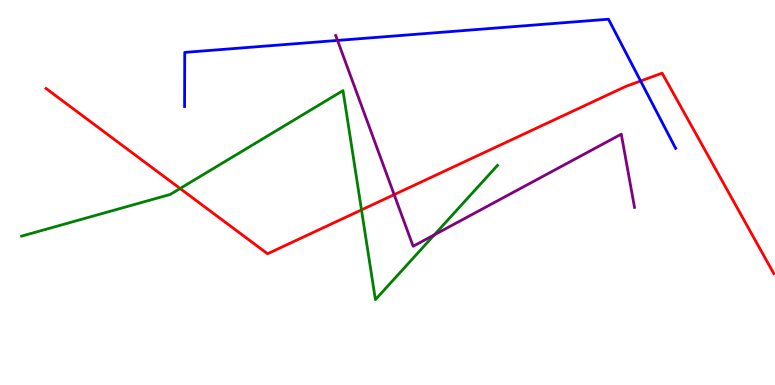[{'lines': ['blue', 'red'], 'intersections': [{'x': 8.27, 'y': 7.9}]}, {'lines': ['green', 'red'], 'intersections': [{'x': 2.32, 'y': 5.1}, {'x': 4.66, 'y': 4.55}]}, {'lines': ['purple', 'red'], 'intersections': [{'x': 5.09, 'y': 4.94}]}, {'lines': ['blue', 'green'], 'intersections': []}, {'lines': ['blue', 'purple'], 'intersections': [{'x': 4.36, 'y': 8.95}]}, {'lines': ['green', 'purple'], 'intersections': [{'x': 5.6, 'y': 3.9}]}]